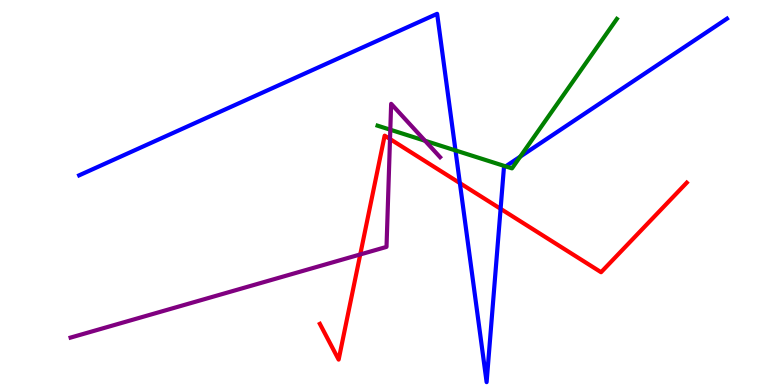[{'lines': ['blue', 'red'], 'intersections': [{'x': 5.93, 'y': 5.24}, {'x': 6.46, 'y': 4.58}]}, {'lines': ['green', 'red'], 'intersections': []}, {'lines': ['purple', 'red'], 'intersections': [{'x': 4.65, 'y': 3.39}, {'x': 5.03, 'y': 6.39}]}, {'lines': ['blue', 'green'], 'intersections': [{'x': 5.88, 'y': 6.09}, {'x': 6.52, 'y': 5.68}, {'x': 6.71, 'y': 5.93}]}, {'lines': ['blue', 'purple'], 'intersections': []}, {'lines': ['green', 'purple'], 'intersections': [{'x': 5.04, 'y': 6.63}, {'x': 5.48, 'y': 6.34}]}]